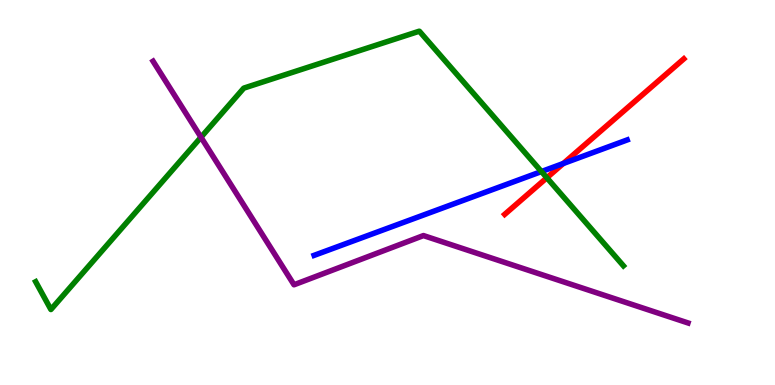[{'lines': ['blue', 'red'], 'intersections': [{'x': 7.27, 'y': 5.75}]}, {'lines': ['green', 'red'], 'intersections': [{'x': 7.06, 'y': 5.38}]}, {'lines': ['purple', 'red'], 'intersections': []}, {'lines': ['blue', 'green'], 'intersections': [{'x': 6.99, 'y': 5.54}]}, {'lines': ['blue', 'purple'], 'intersections': []}, {'lines': ['green', 'purple'], 'intersections': [{'x': 2.59, 'y': 6.44}]}]